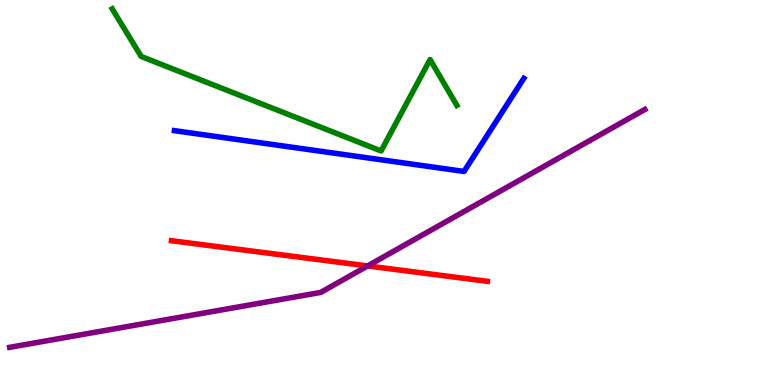[{'lines': ['blue', 'red'], 'intersections': []}, {'lines': ['green', 'red'], 'intersections': []}, {'lines': ['purple', 'red'], 'intersections': [{'x': 4.74, 'y': 3.09}]}, {'lines': ['blue', 'green'], 'intersections': []}, {'lines': ['blue', 'purple'], 'intersections': []}, {'lines': ['green', 'purple'], 'intersections': []}]